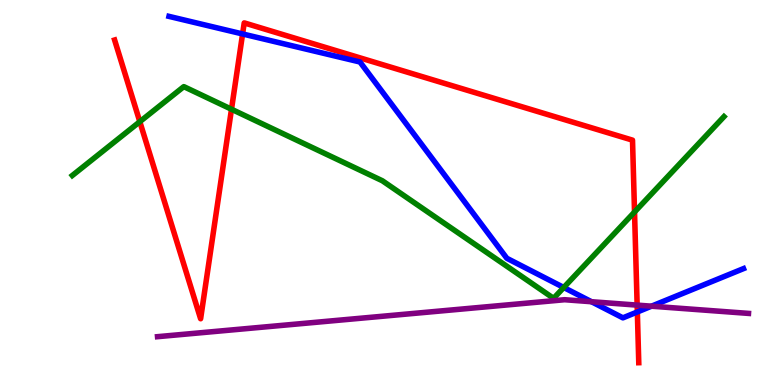[{'lines': ['blue', 'red'], 'intersections': [{'x': 3.13, 'y': 9.12}, {'x': 8.22, 'y': 1.9}]}, {'lines': ['green', 'red'], 'intersections': [{'x': 1.8, 'y': 6.84}, {'x': 2.99, 'y': 7.16}, {'x': 8.19, 'y': 4.49}]}, {'lines': ['purple', 'red'], 'intersections': [{'x': 8.22, 'y': 2.07}]}, {'lines': ['blue', 'green'], 'intersections': [{'x': 7.27, 'y': 2.53}]}, {'lines': ['blue', 'purple'], 'intersections': [{'x': 7.63, 'y': 2.16}, {'x': 8.41, 'y': 2.05}]}, {'lines': ['green', 'purple'], 'intersections': []}]